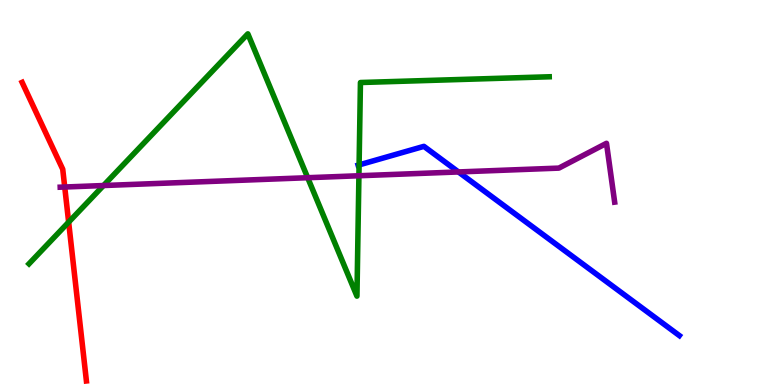[{'lines': ['blue', 'red'], 'intersections': []}, {'lines': ['green', 'red'], 'intersections': [{'x': 0.886, 'y': 4.23}]}, {'lines': ['purple', 'red'], 'intersections': [{'x': 0.835, 'y': 5.14}]}, {'lines': ['blue', 'green'], 'intersections': [{'x': 4.63, 'y': 5.72}]}, {'lines': ['blue', 'purple'], 'intersections': [{'x': 5.92, 'y': 5.53}]}, {'lines': ['green', 'purple'], 'intersections': [{'x': 1.34, 'y': 5.18}, {'x': 3.97, 'y': 5.38}, {'x': 4.63, 'y': 5.43}]}]